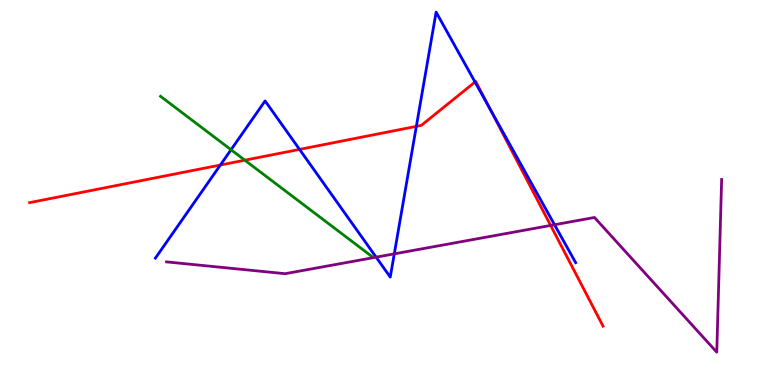[{'lines': ['blue', 'red'], 'intersections': [{'x': 2.84, 'y': 5.71}, {'x': 3.87, 'y': 6.12}, {'x': 5.37, 'y': 6.72}, {'x': 6.13, 'y': 7.87}, {'x': 6.32, 'y': 7.18}]}, {'lines': ['green', 'red'], 'intersections': [{'x': 3.16, 'y': 5.84}]}, {'lines': ['purple', 'red'], 'intersections': [{'x': 7.11, 'y': 4.14}]}, {'lines': ['blue', 'green'], 'intersections': [{'x': 2.98, 'y': 6.11}]}, {'lines': ['blue', 'purple'], 'intersections': [{'x': 4.85, 'y': 3.32}, {'x': 5.09, 'y': 3.41}, {'x': 7.16, 'y': 4.16}]}, {'lines': ['green', 'purple'], 'intersections': []}]